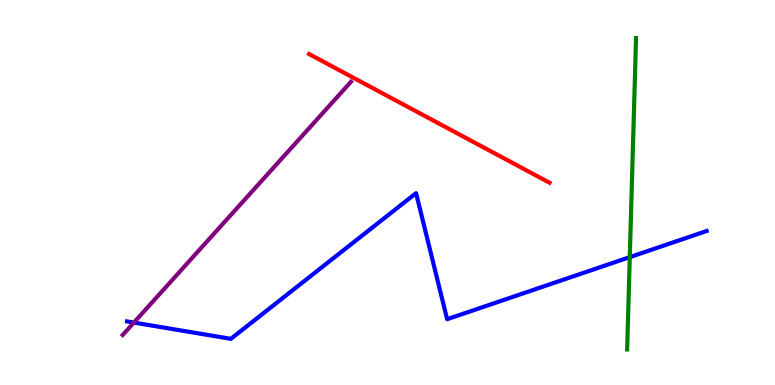[{'lines': ['blue', 'red'], 'intersections': []}, {'lines': ['green', 'red'], 'intersections': []}, {'lines': ['purple', 'red'], 'intersections': []}, {'lines': ['blue', 'green'], 'intersections': [{'x': 8.13, 'y': 3.32}]}, {'lines': ['blue', 'purple'], 'intersections': [{'x': 1.73, 'y': 1.62}]}, {'lines': ['green', 'purple'], 'intersections': []}]